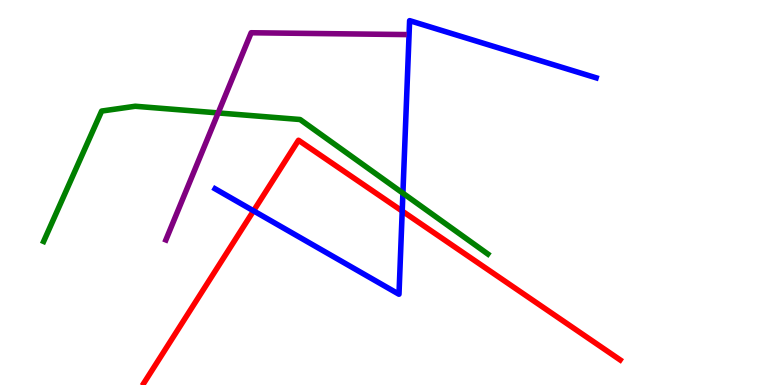[{'lines': ['blue', 'red'], 'intersections': [{'x': 3.27, 'y': 4.52}, {'x': 5.19, 'y': 4.52}]}, {'lines': ['green', 'red'], 'intersections': []}, {'lines': ['purple', 'red'], 'intersections': []}, {'lines': ['blue', 'green'], 'intersections': [{'x': 5.2, 'y': 4.98}]}, {'lines': ['blue', 'purple'], 'intersections': []}, {'lines': ['green', 'purple'], 'intersections': [{'x': 2.81, 'y': 7.07}]}]